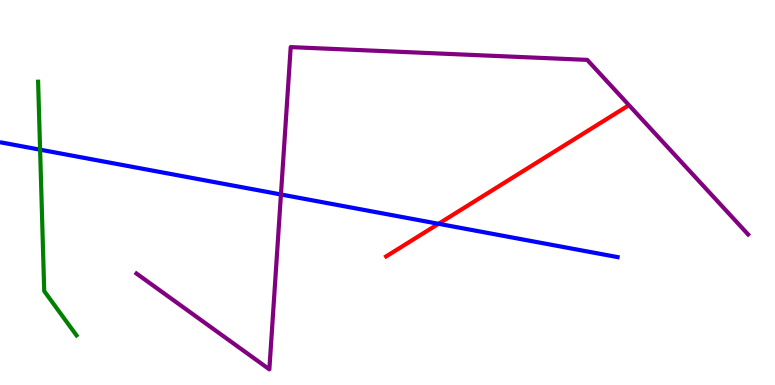[{'lines': ['blue', 'red'], 'intersections': [{'x': 5.66, 'y': 4.19}]}, {'lines': ['green', 'red'], 'intersections': []}, {'lines': ['purple', 'red'], 'intersections': []}, {'lines': ['blue', 'green'], 'intersections': [{'x': 0.517, 'y': 6.11}]}, {'lines': ['blue', 'purple'], 'intersections': [{'x': 3.63, 'y': 4.95}]}, {'lines': ['green', 'purple'], 'intersections': []}]